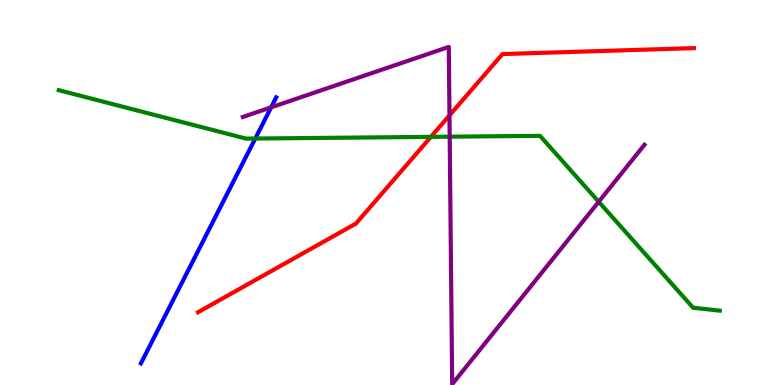[{'lines': ['blue', 'red'], 'intersections': []}, {'lines': ['green', 'red'], 'intersections': [{'x': 5.56, 'y': 6.44}]}, {'lines': ['purple', 'red'], 'intersections': [{'x': 5.8, 'y': 7.0}]}, {'lines': ['blue', 'green'], 'intersections': [{'x': 3.29, 'y': 6.4}]}, {'lines': ['blue', 'purple'], 'intersections': [{'x': 3.5, 'y': 7.21}]}, {'lines': ['green', 'purple'], 'intersections': [{'x': 5.8, 'y': 6.45}, {'x': 7.73, 'y': 4.76}]}]